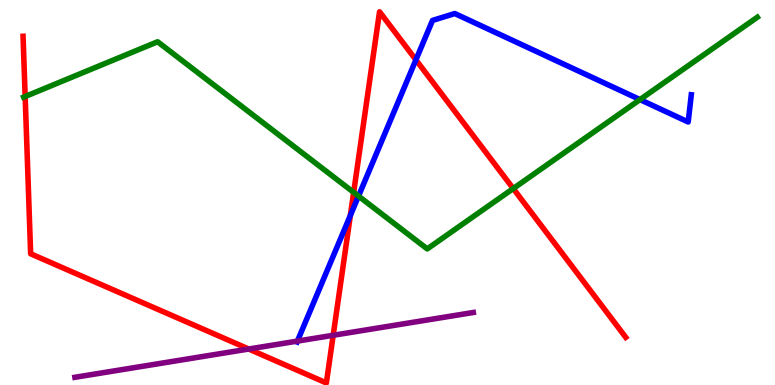[{'lines': ['blue', 'red'], 'intersections': [{'x': 4.52, 'y': 4.4}, {'x': 5.37, 'y': 8.45}]}, {'lines': ['green', 'red'], 'intersections': [{'x': 0.325, 'y': 7.49}, {'x': 4.56, 'y': 5.0}, {'x': 6.62, 'y': 5.1}]}, {'lines': ['purple', 'red'], 'intersections': [{'x': 3.21, 'y': 0.934}, {'x': 4.3, 'y': 1.29}]}, {'lines': ['blue', 'green'], 'intersections': [{'x': 4.63, 'y': 4.91}, {'x': 8.26, 'y': 7.41}]}, {'lines': ['blue', 'purple'], 'intersections': [{'x': 3.84, 'y': 1.14}]}, {'lines': ['green', 'purple'], 'intersections': []}]